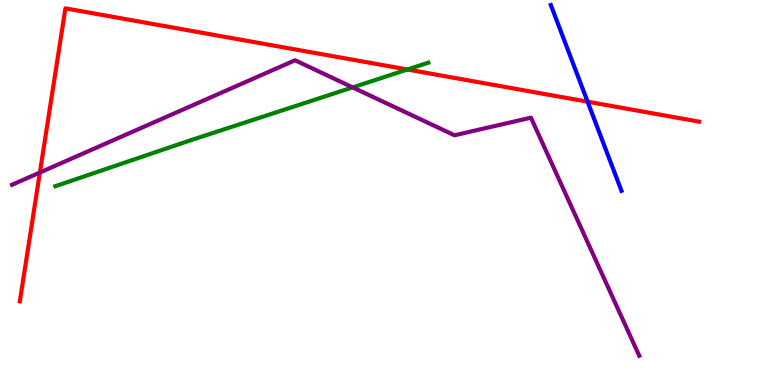[{'lines': ['blue', 'red'], 'intersections': [{'x': 7.58, 'y': 7.36}]}, {'lines': ['green', 'red'], 'intersections': [{'x': 5.26, 'y': 8.19}]}, {'lines': ['purple', 'red'], 'intersections': [{'x': 0.515, 'y': 5.52}]}, {'lines': ['blue', 'green'], 'intersections': []}, {'lines': ['blue', 'purple'], 'intersections': []}, {'lines': ['green', 'purple'], 'intersections': [{'x': 4.55, 'y': 7.73}]}]